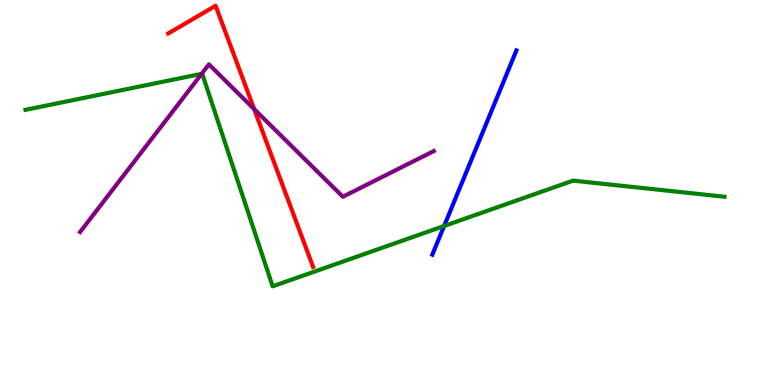[{'lines': ['blue', 'red'], 'intersections': []}, {'lines': ['green', 'red'], 'intersections': []}, {'lines': ['purple', 'red'], 'intersections': [{'x': 3.28, 'y': 7.17}]}, {'lines': ['blue', 'green'], 'intersections': [{'x': 5.73, 'y': 4.13}]}, {'lines': ['blue', 'purple'], 'intersections': []}, {'lines': ['green', 'purple'], 'intersections': [{'x': 2.6, 'y': 8.08}]}]